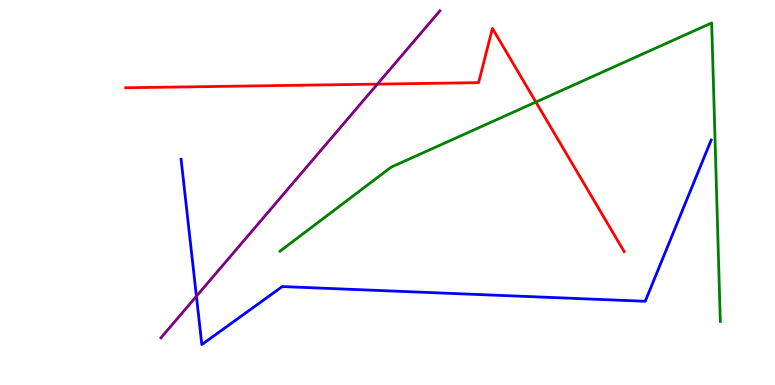[{'lines': ['blue', 'red'], 'intersections': []}, {'lines': ['green', 'red'], 'intersections': [{'x': 6.91, 'y': 7.35}]}, {'lines': ['purple', 'red'], 'intersections': [{'x': 4.87, 'y': 7.82}]}, {'lines': ['blue', 'green'], 'intersections': []}, {'lines': ['blue', 'purple'], 'intersections': [{'x': 2.53, 'y': 2.31}]}, {'lines': ['green', 'purple'], 'intersections': []}]